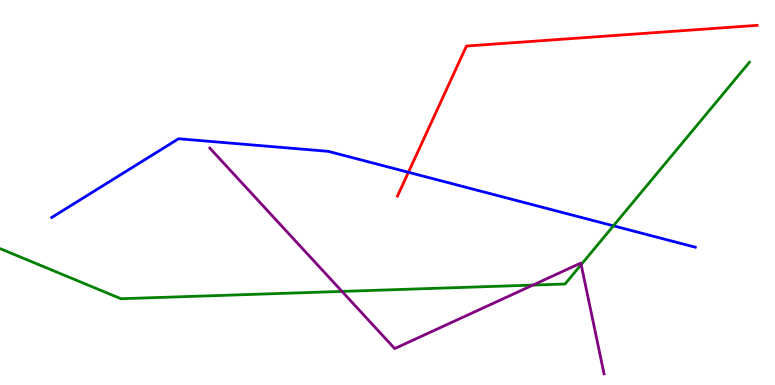[{'lines': ['blue', 'red'], 'intersections': [{'x': 5.27, 'y': 5.53}]}, {'lines': ['green', 'red'], 'intersections': []}, {'lines': ['purple', 'red'], 'intersections': []}, {'lines': ['blue', 'green'], 'intersections': [{'x': 7.92, 'y': 4.13}]}, {'lines': ['blue', 'purple'], 'intersections': []}, {'lines': ['green', 'purple'], 'intersections': [{'x': 4.41, 'y': 2.43}, {'x': 6.88, 'y': 2.6}, {'x': 7.5, 'y': 3.13}]}]